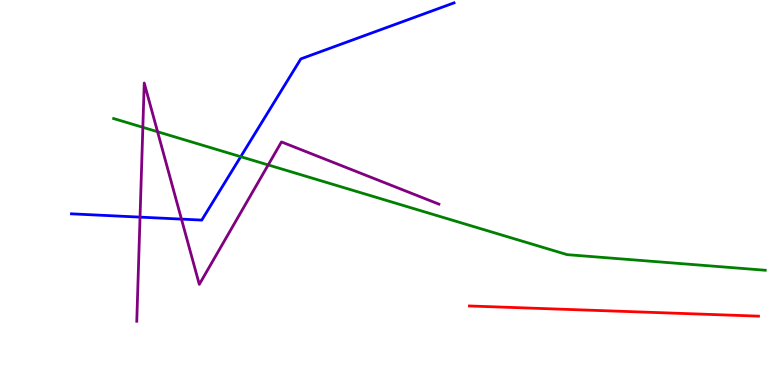[{'lines': ['blue', 'red'], 'intersections': []}, {'lines': ['green', 'red'], 'intersections': []}, {'lines': ['purple', 'red'], 'intersections': []}, {'lines': ['blue', 'green'], 'intersections': [{'x': 3.11, 'y': 5.93}]}, {'lines': ['blue', 'purple'], 'intersections': [{'x': 1.81, 'y': 4.36}, {'x': 2.34, 'y': 4.31}]}, {'lines': ['green', 'purple'], 'intersections': [{'x': 1.84, 'y': 6.69}, {'x': 2.03, 'y': 6.58}, {'x': 3.46, 'y': 5.72}]}]